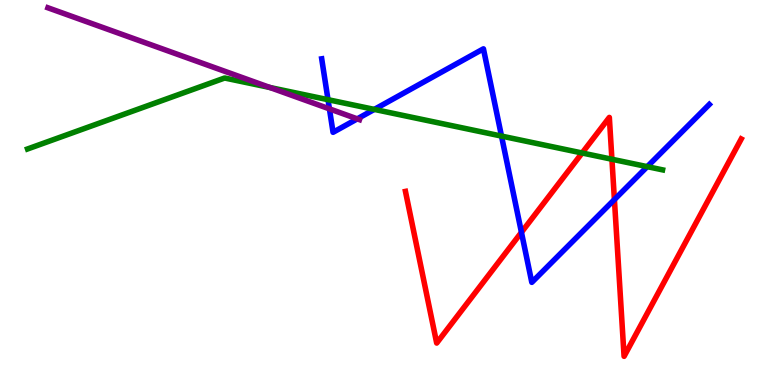[{'lines': ['blue', 'red'], 'intersections': [{'x': 6.73, 'y': 3.97}, {'x': 7.93, 'y': 4.82}]}, {'lines': ['green', 'red'], 'intersections': [{'x': 7.51, 'y': 6.03}, {'x': 7.9, 'y': 5.86}]}, {'lines': ['purple', 'red'], 'intersections': []}, {'lines': ['blue', 'green'], 'intersections': [{'x': 4.23, 'y': 7.41}, {'x': 4.83, 'y': 7.16}, {'x': 6.47, 'y': 6.47}, {'x': 8.35, 'y': 5.67}]}, {'lines': ['blue', 'purple'], 'intersections': [{'x': 4.25, 'y': 7.17}, {'x': 4.61, 'y': 6.91}]}, {'lines': ['green', 'purple'], 'intersections': [{'x': 3.48, 'y': 7.73}]}]